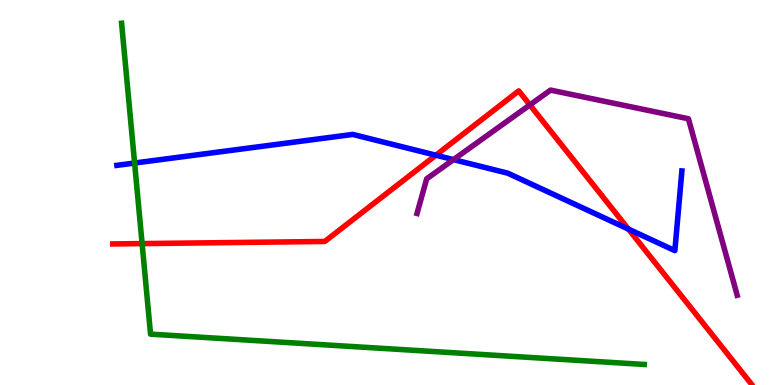[{'lines': ['blue', 'red'], 'intersections': [{'x': 5.62, 'y': 5.97}, {'x': 8.11, 'y': 4.05}]}, {'lines': ['green', 'red'], 'intersections': [{'x': 1.83, 'y': 3.67}]}, {'lines': ['purple', 'red'], 'intersections': [{'x': 6.84, 'y': 7.27}]}, {'lines': ['blue', 'green'], 'intersections': [{'x': 1.74, 'y': 5.77}]}, {'lines': ['blue', 'purple'], 'intersections': [{'x': 5.85, 'y': 5.85}]}, {'lines': ['green', 'purple'], 'intersections': []}]